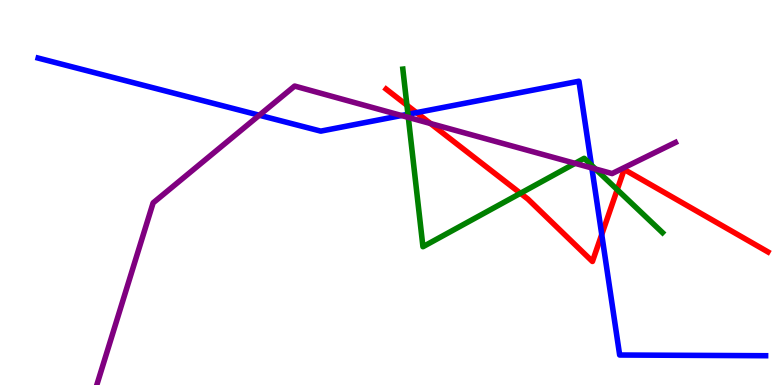[{'lines': ['blue', 'red'], 'intersections': [{'x': 5.37, 'y': 7.07}, {'x': 7.76, 'y': 3.91}]}, {'lines': ['green', 'red'], 'intersections': [{'x': 5.25, 'y': 7.27}, {'x': 6.72, 'y': 4.98}, {'x': 7.96, 'y': 5.07}]}, {'lines': ['purple', 'red'], 'intersections': [{'x': 5.55, 'y': 6.79}]}, {'lines': ['blue', 'green'], 'intersections': [{'x': 5.26, 'y': 7.03}, {'x': 7.63, 'y': 5.71}]}, {'lines': ['blue', 'purple'], 'intersections': [{'x': 3.35, 'y': 7.01}, {'x': 5.18, 'y': 7.0}, {'x': 7.64, 'y': 5.64}]}, {'lines': ['green', 'purple'], 'intersections': [{'x': 5.27, 'y': 6.95}, {'x': 7.42, 'y': 5.76}, {'x': 7.68, 'y': 5.61}]}]